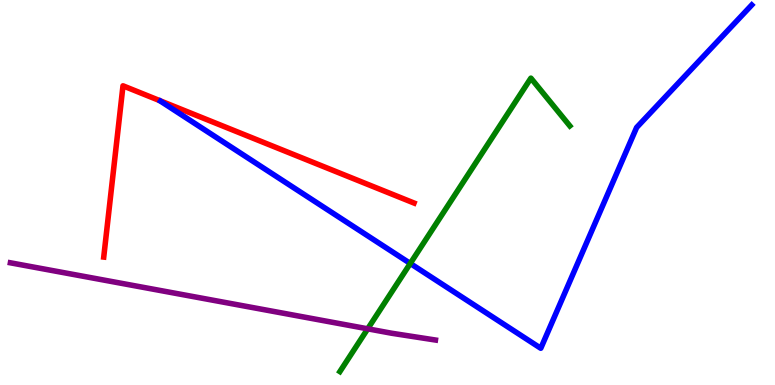[{'lines': ['blue', 'red'], 'intersections': []}, {'lines': ['green', 'red'], 'intersections': []}, {'lines': ['purple', 'red'], 'intersections': []}, {'lines': ['blue', 'green'], 'intersections': [{'x': 5.29, 'y': 3.16}]}, {'lines': ['blue', 'purple'], 'intersections': []}, {'lines': ['green', 'purple'], 'intersections': [{'x': 4.74, 'y': 1.46}]}]